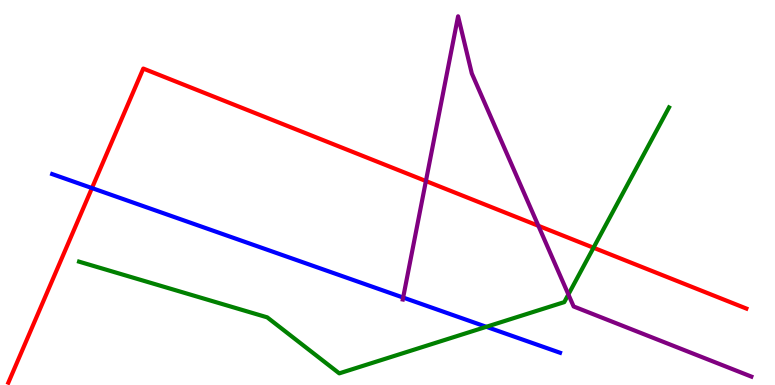[{'lines': ['blue', 'red'], 'intersections': [{'x': 1.19, 'y': 5.11}]}, {'lines': ['green', 'red'], 'intersections': [{'x': 7.66, 'y': 3.57}]}, {'lines': ['purple', 'red'], 'intersections': [{'x': 5.5, 'y': 5.3}, {'x': 6.95, 'y': 4.14}]}, {'lines': ['blue', 'green'], 'intersections': [{'x': 6.27, 'y': 1.51}]}, {'lines': ['blue', 'purple'], 'intersections': [{'x': 5.2, 'y': 2.27}]}, {'lines': ['green', 'purple'], 'intersections': [{'x': 7.33, 'y': 2.35}]}]